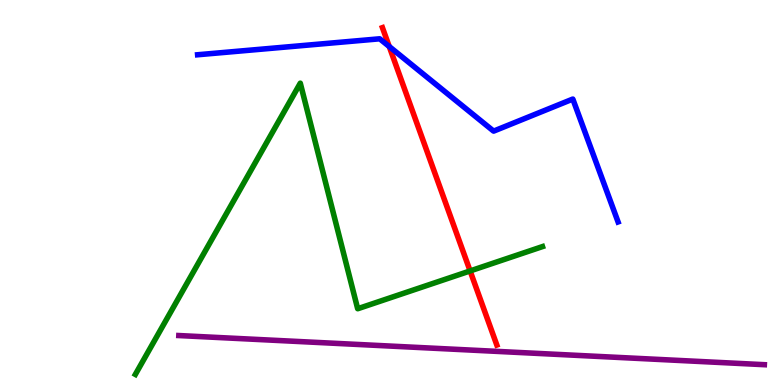[{'lines': ['blue', 'red'], 'intersections': [{'x': 5.02, 'y': 8.79}]}, {'lines': ['green', 'red'], 'intersections': [{'x': 6.07, 'y': 2.96}]}, {'lines': ['purple', 'red'], 'intersections': []}, {'lines': ['blue', 'green'], 'intersections': []}, {'lines': ['blue', 'purple'], 'intersections': []}, {'lines': ['green', 'purple'], 'intersections': []}]